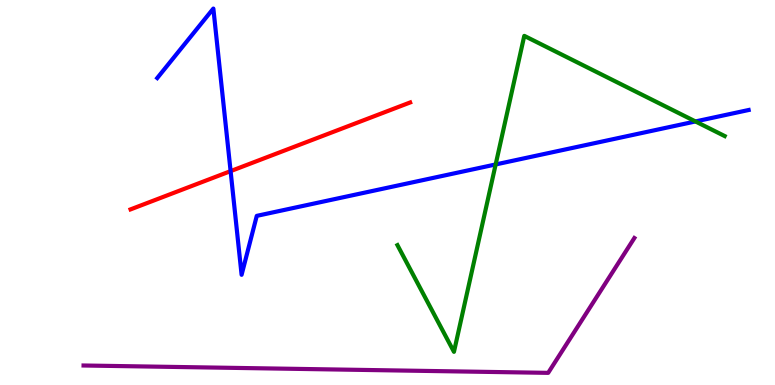[{'lines': ['blue', 'red'], 'intersections': [{'x': 2.98, 'y': 5.56}]}, {'lines': ['green', 'red'], 'intersections': []}, {'lines': ['purple', 'red'], 'intersections': []}, {'lines': ['blue', 'green'], 'intersections': [{'x': 6.4, 'y': 5.73}, {'x': 8.97, 'y': 6.85}]}, {'lines': ['blue', 'purple'], 'intersections': []}, {'lines': ['green', 'purple'], 'intersections': []}]